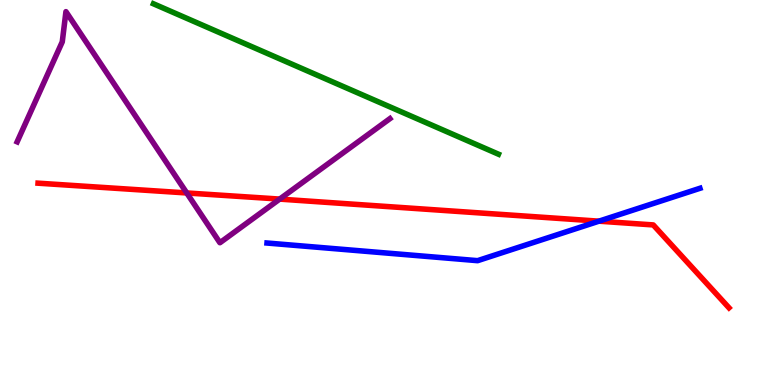[{'lines': ['blue', 'red'], 'intersections': [{'x': 7.73, 'y': 4.26}]}, {'lines': ['green', 'red'], 'intersections': []}, {'lines': ['purple', 'red'], 'intersections': [{'x': 2.41, 'y': 4.99}, {'x': 3.61, 'y': 4.83}]}, {'lines': ['blue', 'green'], 'intersections': []}, {'lines': ['blue', 'purple'], 'intersections': []}, {'lines': ['green', 'purple'], 'intersections': []}]